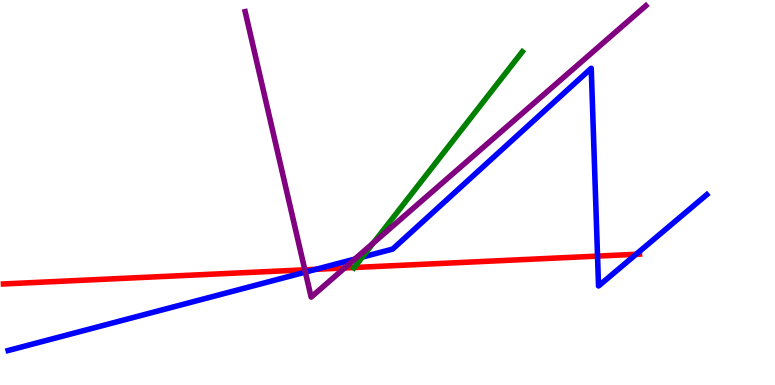[{'lines': ['blue', 'red'], 'intersections': [{'x': 4.08, 'y': 3.01}, {'x': 7.71, 'y': 3.35}, {'x': 8.21, 'y': 3.4}]}, {'lines': ['green', 'red'], 'intersections': [{'x': 4.57, 'y': 3.05}]}, {'lines': ['purple', 'red'], 'intersections': [{'x': 3.93, 'y': 2.99}, {'x': 4.45, 'y': 3.04}]}, {'lines': ['blue', 'green'], 'intersections': [{'x': 4.68, 'y': 3.32}]}, {'lines': ['blue', 'purple'], 'intersections': [{'x': 3.94, 'y': 2.93}, {'x': 4.58, 'y': 3.27}]}, {'lines': ['green', 'purple'], 'intersections': [{'x': 4.82, 'y': 3.69}]}]